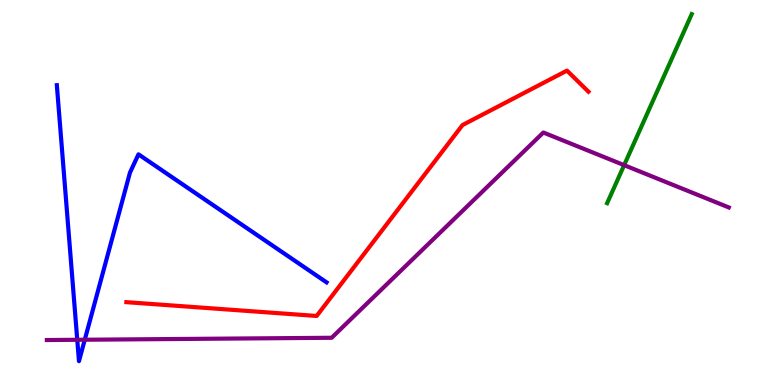[{'lines': ['blue', 'red'], 'intersections': []}, {'lines': ['green', 'red'], 'intersections': []}, {'lines': ['purple', 'red'], 'intersections': []}, {'lines': ['blue', 'green'], 'intersections': []}, {'lines': ['blue', 'purple'], 'intersections': [{'x': 0.997, 'y': 1.17}, {'x': 1.09, 'y': 1.18}]}, {'lines': ['green', 'purple'], 'intersections': [{'x': 8.05, 'y': 5.71}]}]